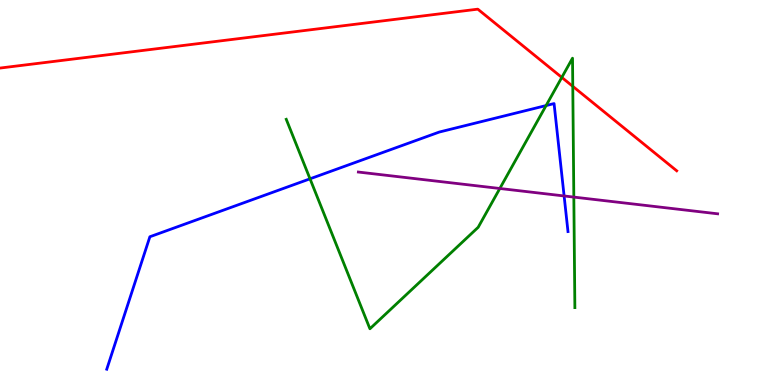[{'lines': ['blue', 'red'], 'intersections': []}, {'lines': ['green', 'red'], 'intersections': [{'x': 7.25, 'y': 7.99}, {'x': 7.39, 'y': 7.76}]}, {'lines': ['purple', 'red'], 'intersections': []}, {'lines': ['blue', 'green'], 'intersections': [{'x': 4.0, 'y': 5.36}, {'x': 7.05, 'y': 7.26}]}, {'lines': ['blue', 'purple'], 'intersections': [{'x': 7.28, 'y': 4.91}]}, {'lines': ['green', 'purple'], 'intersections': [{'x': 6.45, 'y': 5.1}, {'x': 7.4, 'y': 4.88}]}]